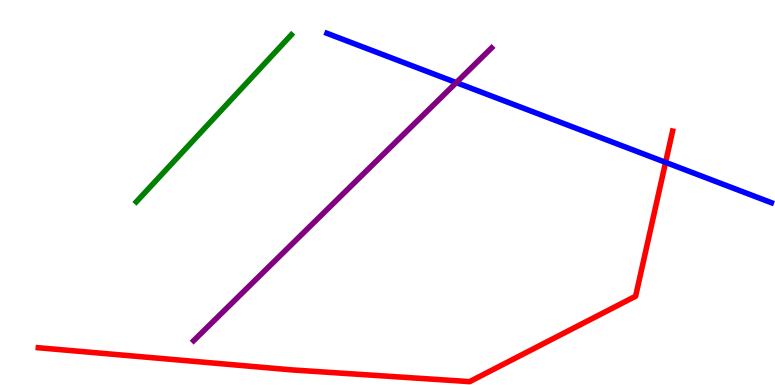[{'lines': ['blue', 'red'], 'intersections': [{'x': 8.59, 'y': 5.78}]}, {'lines': ['green', 'red'], 'intersections': []}, {'lines': ['purple', 'red'], 'intersections': []}, {'lines': ['blue', 'green'], 'intersections': []}, {'lines': ['blue', 'purple'], 'intersections': [{'x': 5.89, 'y': 7.85}]}, {'lines': ['green', 'purple'], 'intersections': []}]